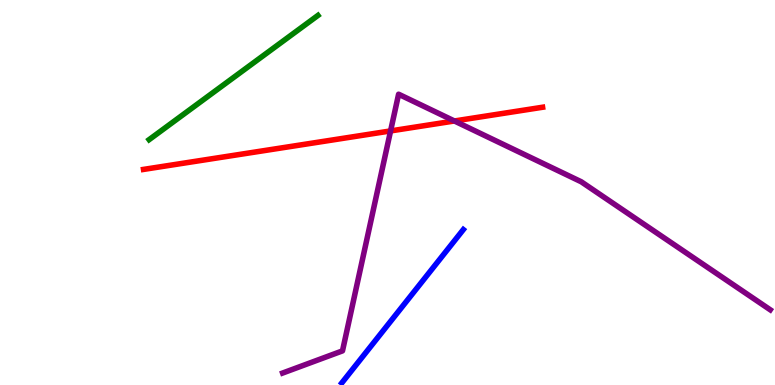[{'lines': ['blue', 'red'], 'intersections': []}, {'lines': ['green', 'red'], 'intersections': []}, {'lines': ['purple', 'red'], 'intersections': [{'x': 5.04, 'y': 6.6}, {'x': 5.86, 'y': 6.86}]}, {'lines': ['blue', 'green'], 'intersections': []}, {'lines': ['blue', 'purple'], 'intersections': []}, {'lines': ['green', 'purple'], 'intersections': []}]